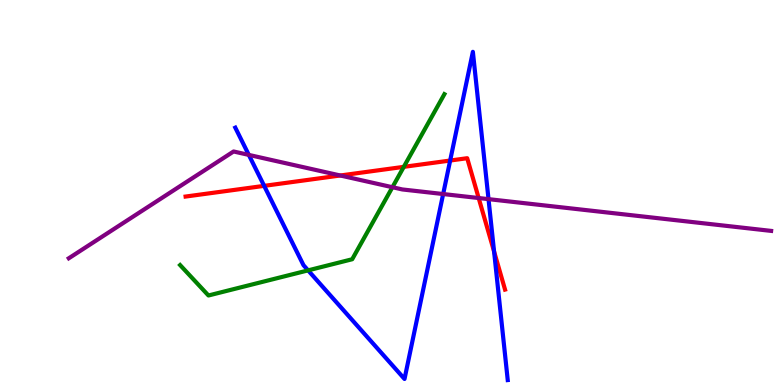[{'lines': ['blue', 'red'], 'intersections': [{'x': 3.41, 'y': 5.17}, {'x': 5.81, 'y': 5.83}, {'x': 6.38, 'y': 3.47}]}, {'lines': ['green', 'red'], 'intersections': [{'x': 5.21, 'y': 5.67}]}, {'lines': ['purple', 'red'], 'intersections': [{'x': 4.39, 'y': 5.44}, {'x': 6.18, 'y': 4.86}]}, {'lines': ['blue', 'green'], 'intersections': [{'x': 3.98, 'y': 2.98}]}, {'lines': ['blue', 'purple'], 'intersections': [{'x': 3.21, 'y': 5.98}, {'x': 5.72, 'y': 4.96}, {'x': 6.3, 'y': 4.83}]}, {'lines': ['green', 'purple'], 'intersections': [{'x': 5.06, 'y': 5.14}]}]